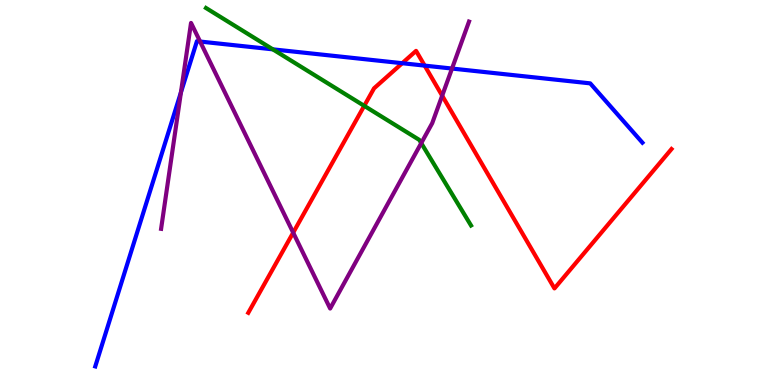[{'lines': ['blue', 'red'], 'intersections': [{'x': 5.19, 'y': 8.36}, {'x': 5.48, 'y': 8.3}]}, {'lines': ['green', 'red'], 'intersections': [{'x': 4.7, 'y': 7.25}]}, {'lines': ['purple', 'red'], 'intersections': [{'x': 3.78, 'y': 3.96}, {'x': 5.71, 'y': 7.51}]}, {'lines': ['blue', 'green'], 'intersections': [{'x': 3.52, 'y': 8.72}]}, {'lines': ['blue', 'purple'], 'intersections': [{'x': 2.33, 'y': 7.6}, {'x': 2.58, 'y': 8.92}, {'x': 5.83, 'y': 8.22}]}, {'lines': ['green', 'purple'], 'intersections': [{'x': 5.44, 'y': 6.28}]}]